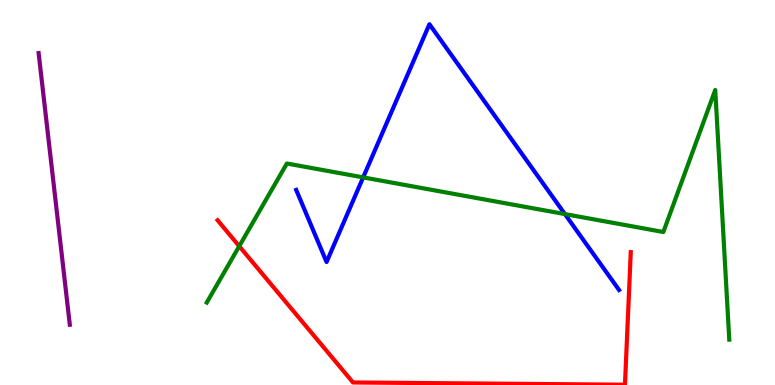[{'lines': ['blue', 'red'], 'intersections': []}, {'lines': ['green', 'red'], 'intersections': [{'x': 3.09, 'y': 3.61}]}, {'lines': ['purple', 'red'], 'intersections': []}, {'lines': ['blue', 'green'], 'intersections': [{'x': 4.69, 'y': 5.39}, {'x': 7.29, 'y': 4.44}]}, {'lines': ['blue', 'purple'], 'intersections': []}, {'lines': ['green', 'purple'], 'intersections': []}]